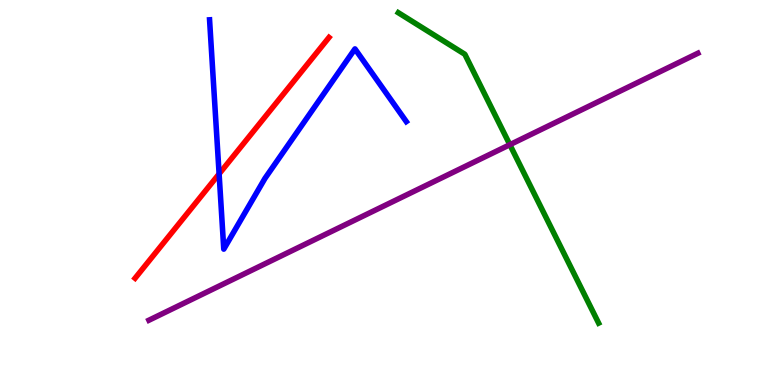[{'lines': ['blue', 'red'], 'intersections': [{'x': 2.83, 'y': 5.48}]}, {'lines': ['green', 'red'], 'intersections': []}, {'lines': ['purple', 'red'], 'intersections': []}, {'lines': ['blue', 'green'], 'intersections': []}, {'lines': ['blue', 'purple'], 'intersections': []}, {'lines': ['green', 'purple'], 'intersections': [{'x': 6.58, 'y': 6.24}]}]